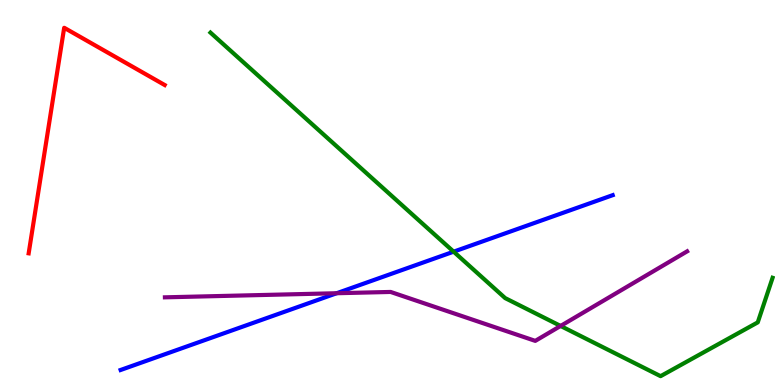[{'lines': ['blue', 'red'], 'intersections': []}, {'lines': ['green', 'red'], 'intersections': []}, {'lines': ['purple', 'red'], 'intersections': []}, {'lines': ['blue', 'green'], 'intersections': [{'x': 5.85, 'y': 3.46}]}, {'lines': ['blue', 'purple'], 'intersections': [{'x': 4.34, 'y': 2.38}]}, {'lines': ['green', 'purple'], 'intersections': [{'x': 7.23, 'y': 1.53}]}]